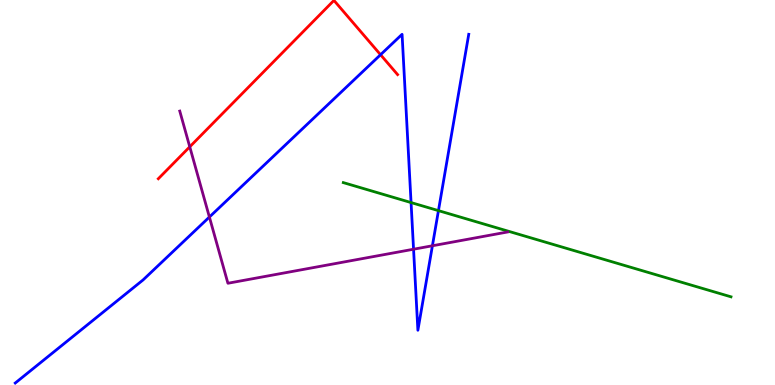[{'lines': ['blue', 'red'], 'intersections': [{'x': 4.91, 'y': 8.58}]}, {'lines': ['green', 'red'], 'intersections': []}, {'lines': ['purple', 'red'], 'intersections': [{'x': 2.45, 'y': 6.19}]}, {'lines': ['blue', 'green'], 'intersections': [{'x': 5.3, 'y': 4.74}, {'x': 5.66, 'y': 4.53}]}, {'lines': ['blue', 'purple'], 'intersections': [{'x': 2.7, 'y': 4.36}, {'x': 5.34, 'y': 3.53}, {'x': 5.58, 'y': 3.62}]}, {'lines': ['green', 'purple'], 'intersections': []}]